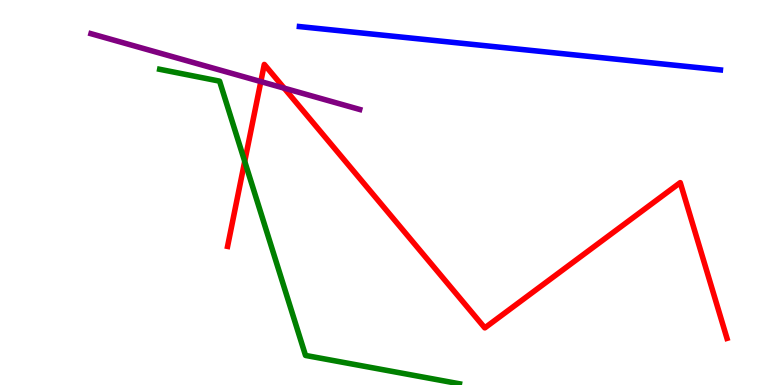[{'lines': ['blue', 'red'], 'intersections': []}, {'lines': ['green', 'red'], 'intersections': [{'x': 3.16, 'y': 5.81}]}, {'lines': ['purple', 'red'], 'intersections': [{'x': 3.37, 'y': 7.88}, {'x': 3.67, 'y': 7.71}]}, {'lines': ['blue', 'green'], 'intersections': []}, {'lines': ['blue', 'purple'], 'intersections': []}, {'lines': ['green', 'purple'], 'intersections': []}]